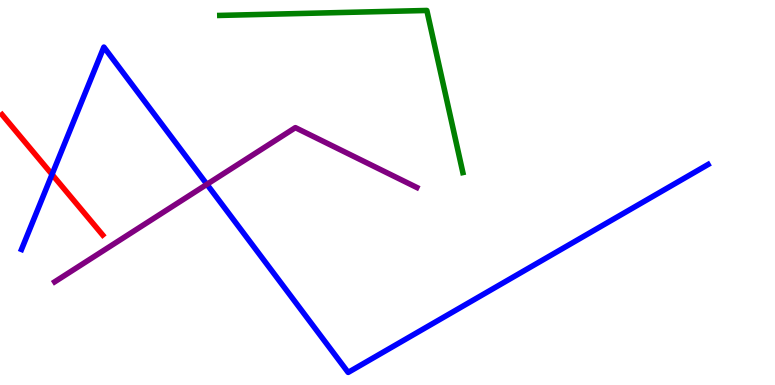[{'lines': ['blue', 'red'], 'intersections': [{'x': 0.671, 'y': 5.47}]}, {'lines': ['green', 'red'], 'intersections': []}, {'lines': ['purple', 'red'], 'intersections': []}, {'lines': ['blue', 'green'], 'intersections': []}, {'lines': ['blue', 'purple'], 'intersections': [{'x': 2.67, 'y': 5.21}]}, {'lines': ['green', 'purple'], 'intersections': []}]